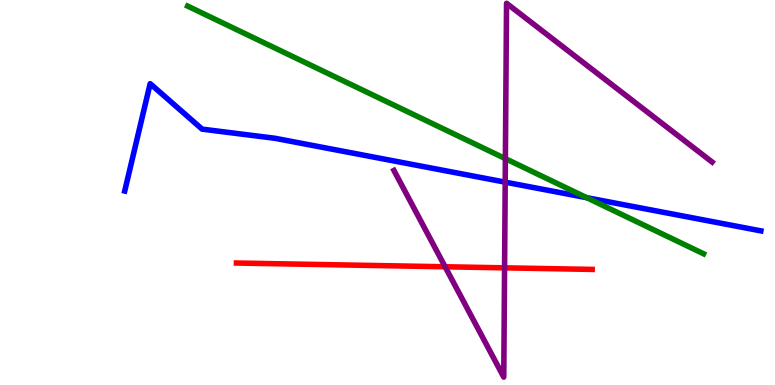[{'lines': ['blue', 'red'], 'intersections': []}, {'lines': ['green', 'red'], 'intersections': []}, {'lines': ['purple', 'red'], 'intersections': [{'x': 5.74, 'y': 3.07}, {'x': 6.51, 'y': 3.04}]}, {'lines': ['blue', 'green'], 'intersections': [{'x': 7.57, 'y': 4.87}]}, {'lines': ['blue', 'purple'], 'intersections': [{'x': 6.52, 'y': 5.27}]}, {'lines': ['green', 'purple'], 'intersections': [{'x': 6.52, 'y': 5.88}]}]